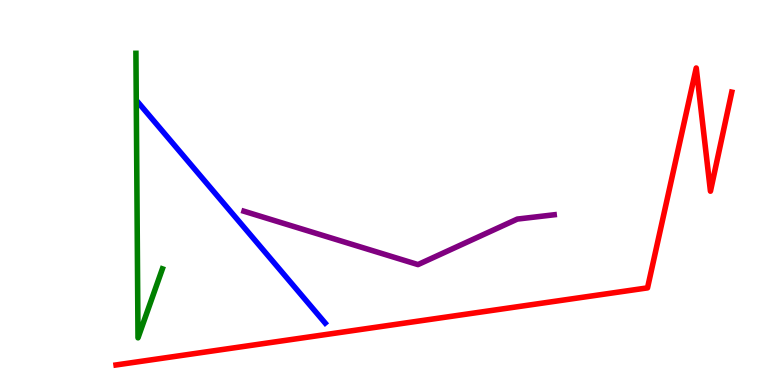[{'lines': ['blue', 'red'], 'intersections': []}, {'lines': ['green', 'red'], 'intersections': []}, {'lines': ['purple', 'red'], 'intersections': []}, {'lines': ['blue', 'green'], 'intersections': []}, {'lines': ['blue', 'purple'], 'intersections': []}, {'lines': ['green', 'purple'], 'intersections': []}]